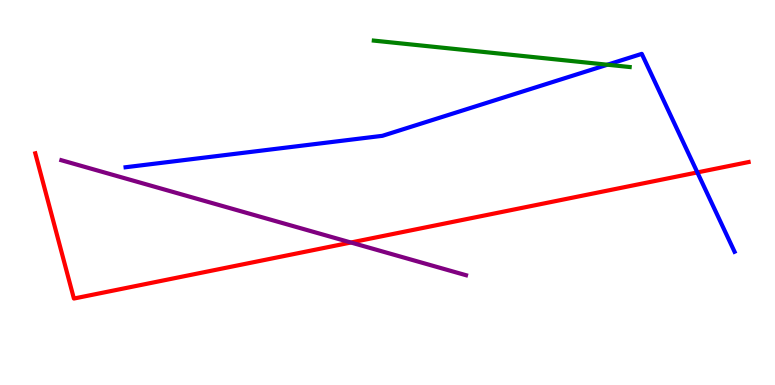[{'lines': ['blue', 'red'], 'intersections': [{'x': 9.0, 'y': 5.52}]}, {'lines': ['green', 'red'], 'intersections': []}, {'lines': ['purple', 'red'], 'intersections': [{'x': 4.53, 'y': 3.7}]}, {'lines': ['blue', 'green'], 'intersections': [{'x': 7.84, 'y': 8.32}]}, {'lines': ['blue', 'purple'], 'intersections': []}, {'lines': ['green', 'purple'], 'intersections': []}]